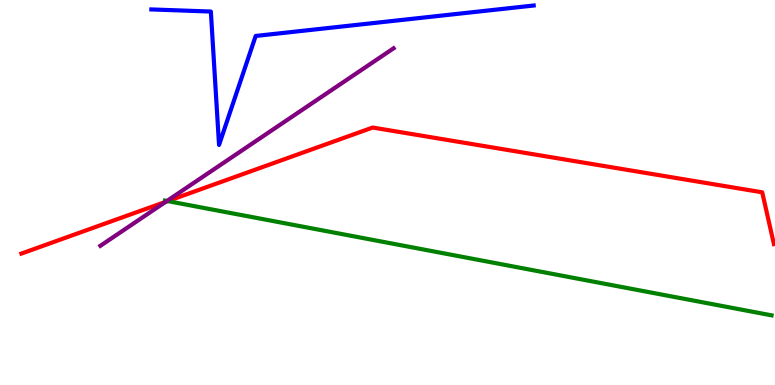[{'lines': ['blue', 'red'], 'intersections': []}, {'lines': ['green', 'red'], 'intersections': [{'x': 2.16, 'y': 4.78}]}, {'lines': ['purple', 'red'], 'intersections': [{'x': 2.14, 'y': 4.76}]}, {'lines': ['blue', 'green'], 'intersections': []}, {'lines': ['blue', 'purple'], 'intersections': []}, {'lines': ['green', 'purple'], 'intersections': [{'x': 2.15, 'y': 4.78}]}]